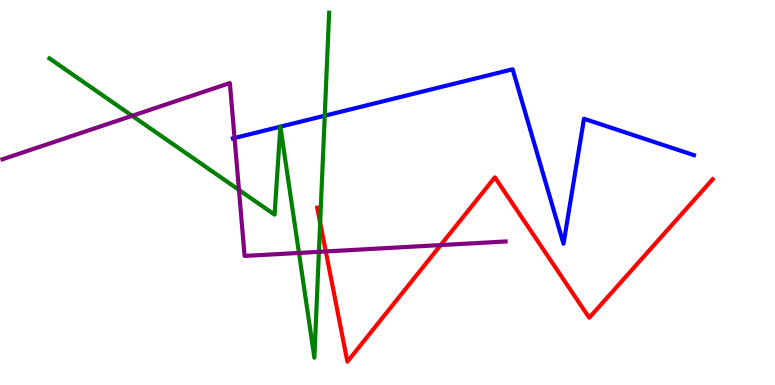[{'lines': ['blue', 'red'], 'intersections': []}, {'lines': ['green', 'red'], 'intersections': [{'x': 4.13, 'y': 4.21}]}, {'lines': ['purple', 'red'], 'intersections': [{'x': 4.2, 'y': 3.47}, {'x': 5.69, 'y': 3.63}]}, {'lines': ['blue', 'green'], 'intersections': [{'x': 3.62, 'y': 6.71}, {'x': 3.62, 'y': 6.71}, {'x': 4.19, 'y': 6.99}]}, {'lines': ['blue', 'purple'], 'intersections': [{'x': 3.03, 'y': 6.42}]}, {'lines': ['green', 'purple'], 'intersections': [{'x': 1.71, 'y': 6.99}, {'x': 3.08, 'y': 5.07}, {'x': 3.86, 'y': 3.43}, {'x': 4.11, 'y': 3.46}]}]